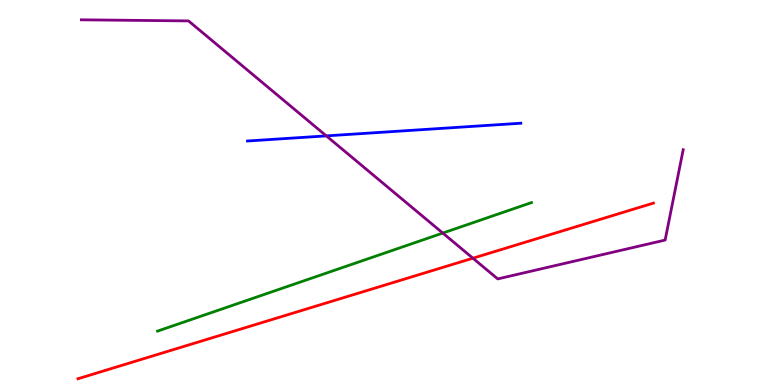[{'lines': ['blue', 'red'], 'intersections': []}, {'lines': ['green', 'red'], 'intersections': []}, {'lines': ['purple', 'red'], 'intersections': [{'x': 6.1, 'y': 3.29}]}, {'lines': ['blue', 'green'], 'intersections': []}, {'lines': ['blue', 'purple'], 'intersections': [{'x': 4.21, 'y': 6.47}]}, {'lines': ['green', 'purple'], 'intersections': [{'x': 5.71, 'y': 3.95}]}]